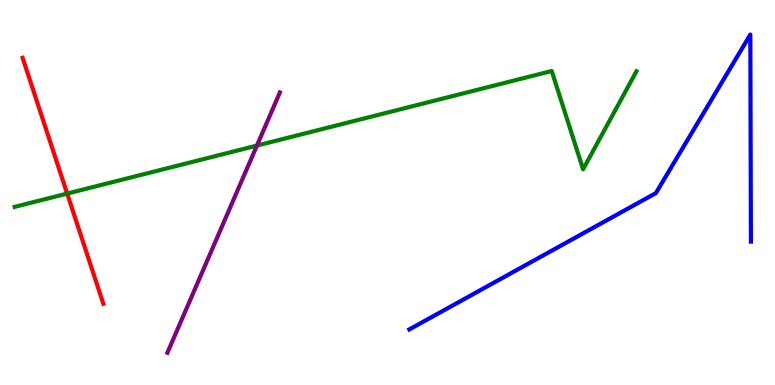[{'lines': ['blue', 'red'], 'intersections': []}, {'lines': ['green', 'red'], 'intersections': [{'x': 0.867, 'y': 4.97}]}, {'lines': ['purple', 'red'], 'intersections': []}, {'lines': ['blue', 'green'], 'intersections': []}, {'lines': ['blue', 'purple'], 'intersections': []}, {'lines': ['green', 'purple'], 'intersections': [{'x': 3.32, 'y': 6.22}]}]